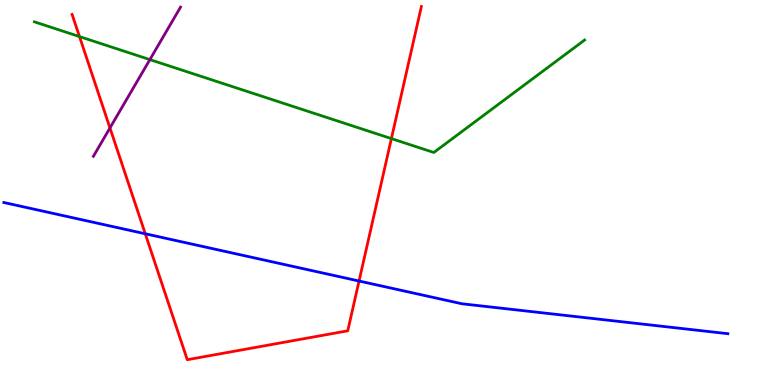[{'lines': ['blue', 'red'], 'intersections': [{'x': 1.87, 'y': 3.93}, {'x': 4.63, 'y': 2.7}]}, {'lines': ['green', 'red'], 'intersections': [{'x': 1.03, 'y': 9.05}, {'x': 5.05, 'y': 6.4}]}, {'lines': ['purple', 'red'], 'intersections': [{'x': 1.42, 'y': 6.68}]}, {'lines': ['blue', 'green'], 'intersections': []}, {'lines': ['blue', 'purple'], 'intersections': []}, {'lines': ['green', 'purple'], 'intersections': [{'x': 1.93, 'y': 8.45}]}]